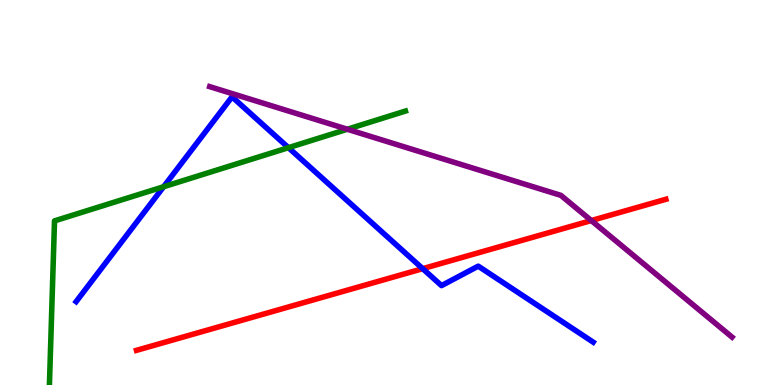[{'lines': ['blue', 'red'], 'intersections': [{'x': 5.45, 'y': 3.02}]}, {'lines': ['green', 'red'], 'intersections': []}, {'lines': ['purple', 'red'], 'intersections': [{'x': 7.63, 'y': 4.27}]}, {'lines': ['blue', 'green'], 'intersections': [{'x': 2.11, 'y': 5.15}, {'x': 3.72, 'y': 6.16}]}, {'lines': ['blue', 'purple'], 'intersections': []}, {'lines': ['green', 'purple'], 'intersections': [{'x': 4.48, 'y': 6.64}]}]